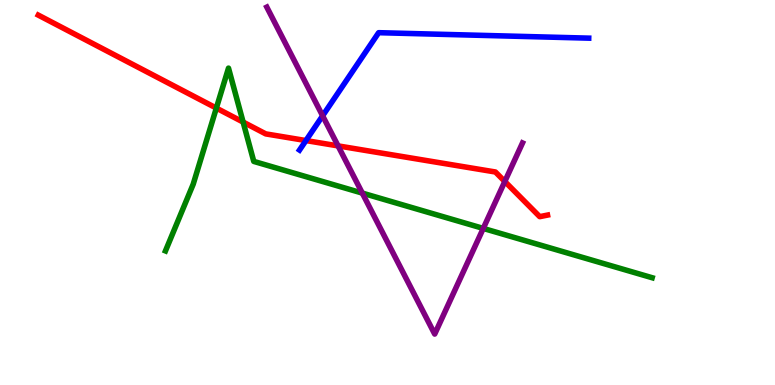[{'lines': ['blue', 'red'], 'intersections': [{'x': 3.95, 'y': 6.35}]}, {'lines': ['green', 'red'], 'intersections': [{'x': 2.79, 'y': 7.19}, {'x': 3.14, 'y': 6.83}]}, {'lines': ['purple', 'red'], 'intersections': [{'x': 4.36, 'y': 6.21}, {'x': 6.51, 'y': 5.29}]}, {'lines': ['blue', 'green'], 'intersections': []}, {'lines': ['blue', 'purple'], 'intersections': [{'x': 4.16, 'y': 6.99}]}, {'lines': ['green', 'purple'], 'intersections': [{'x': 4.67, 'y': 4.98}, {'x': 6.24, 'y': 4.07}]}]